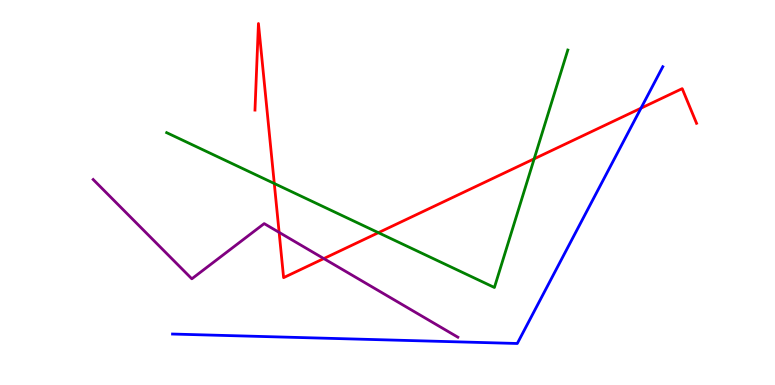[{'lines': ['blue', 'red'], 'intersections': [{'x': 8.27, 'y': 7.19}]}, {'lines': ['green', 'red'], 'intersections': [{'x': 3.54, 'y': 5.23}, {'x': 4.88, 'y': 3.96}, {'x': 6.89, 'y': 5.87}]}, {'lines': ['purple', 'red'], 'intersections': [{'x': 3.6, 'y': 3.96}, {'x': 4.18, 'y': 3.28}]}, {'lines': ['blue', 'green'], 'intersections': []}, {'lines': ['blue', 'purple'], 'intersections': []}, {'lines': ['green', 'purple'], 'intersections': []}]